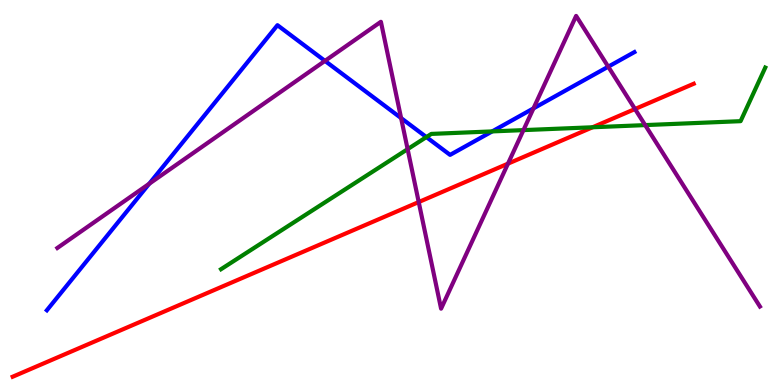[{'lines': ['blue', 'red'], 'intersections': []}, {'lines': ['green', 'red'], 'intersections': [{'x': 7.65, 'y': 6.69}]}, {'lines': ['purple', 'red'], 'intersections': [{'x': 5.4, 'y': 4.75}, {'x': 6.55, 'y': 5.75}, {'x': 8.19, 'y': 7.17}]}, {'lines': ['blue', 'green'], 'intersections': [{'x': 5.5, 'y': 6.44}, {'x': 6.35, 'y': 6.59}]}, {'lines': ['blue', 'purple'], 'intersections': [{'x': 1.92, 'y': 5.23}, {'x': 4.19, 'y': 8.42}, {'x': 5.18, 'y': 6.93}, {'x': 6.88, 'y': 7.18}, {'x': 7.85, 'y': 8.27}]}, {'lines': ['green', 'purple'], 'intersections': [{'x': 5.26, 'y': 6.13}, {'x': 6.75, 'y': 6.62}, {'x': 8.32, 'y': 6.75}]}]